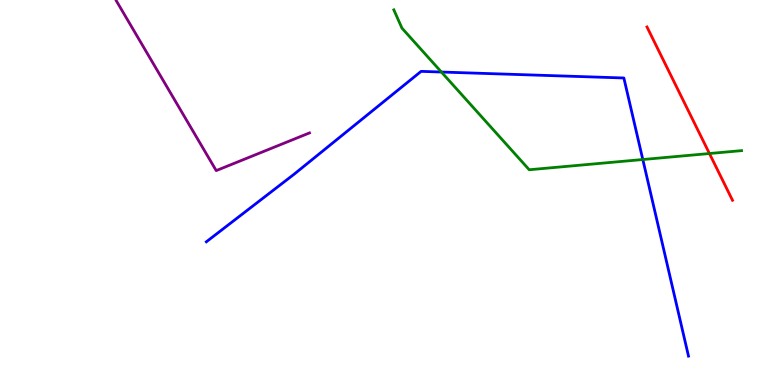[{'lines': ['blue', 'red'], 'intersections': []}, {'lines': ['green', 'red'], 'intersections': [{'x': 9.15, 'y': 6.01}]}, {'lines': ['purple', 'red'], 'intersections': []}, {'lines': ['blue', 'green'], 'intersections': [{'x': 5.7, 'y': 8.13}, {'x': 8.29, 'y': 5.86}]}, {'lines': ['blue', 'purple'], 'intersections': []}, {'lines': ['green', 'purple'], 'intersections': []}]